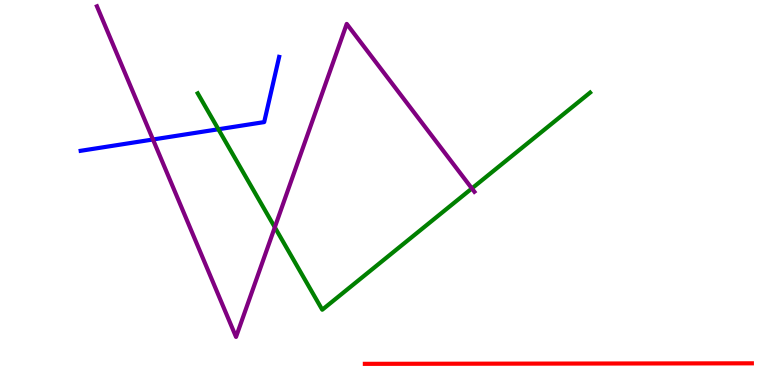[{'lines': ['blue', 'red'], 'intersections': []}, {'lines': ['green', 'red'], 'intersections': []}, {'lines': ['purple', 'red'], 'intersections': []}, {'lines': ['blue', 'green'], 'intersections': [{'x': 2.82, 'y': 6.64}]}, {'lines': ['blue', 'purple'], 'intersections': [{'x': 1.97, 'y': 6.38}]}, {'lines': ['green', 'purple'], 'intersections': [{'x': 3.55, 'y': 4.1}, {'x': 6.09, 'y': 5.11}]}]